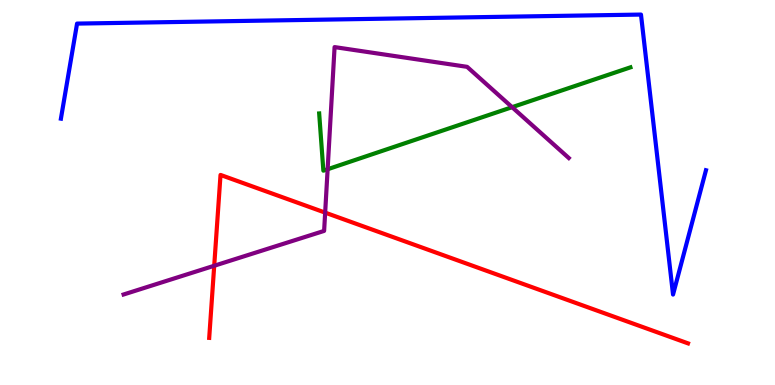[{'lines': ['blue', 'red'], 'intersections': []}, {'lines': ['green', 'red'], 'intersections': []}, {'lines': ['purple', 'red'], 'intersections': [{'x': 2.76, 'y': 3.1}, {'x': 4.2, 'y': 4.48}]}, {'lines': ['blue', 'green'], 'intersections': []}, {'lines': ['blue', 'purple'], 'intersections': []}, {'lines': ['green', 'purple'], 'intersections': [{'x': 4.23, 'y': 5.6}, {'x': 6.61, 'y': 7.22}]}]